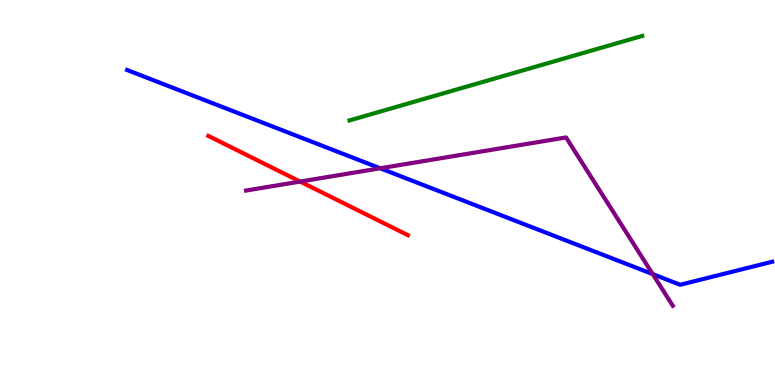[{'lines': ['blue', 'red'], 'intersections': []}, {'lines': ['green', 'red'], 'intersections': []}, {'lines': ['purple', 'red'], 'intersections': [{'x': 3.87, 'y': 5.28}]}, {'lines': ['blue', 'green'], 'intersections': []}, {'lines': ['blue', 'purple'], 'intersections': [{'x': 4.91, 'y': 5.63}, {'x': 8.42, 'y': 2.88}]}, {'lines': ['green', 'purple'], 'intersections': []}]